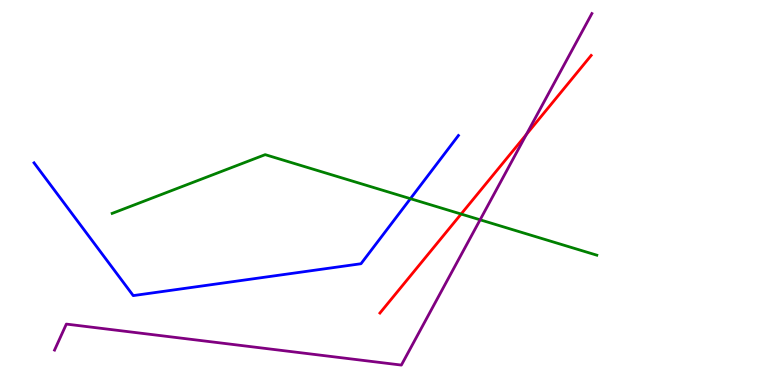[{'lines': ['blue', 'red'], 'intersections': []}, {'lines': ['green', 'red'], 'intersections': [{'x': 5.95, 'y': 4.44}]}, {'lines': ['purple', 'red'], 'intersections': [{'x': 6.79, 'y': 6.51}]}, {'lines': ['blue', 'green'], 'intersections': [{'x': 5.3, 'y': 4.84}]}, {'lines': ['blue', 'purple'], 'intersections': []}, {'lines': ['green', 'purple'], 'intersections': [{'x': 6.19, 'y': 4.29}]}]